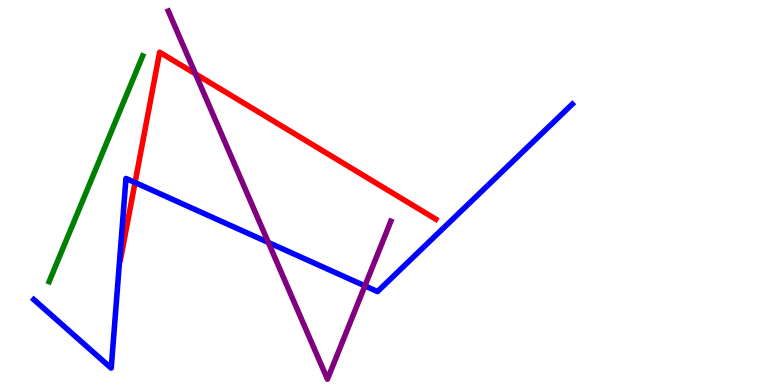[{'lines': ['blue', 'red'], 'intersections': [{'x': 1.74, 'y': 5.26}]}, {'lines': ['green', 'red'], 'intersections': []}, {'lines': ['purple', 'red'], 'intersections': [{'x': 2.52, 'y': 8.08}]}, {'lines': ['blue', 'green'], 'intersections': []}, {'lines': ['blue', 'purple'], 'intersections': [{'x': 3.46, 'y': 3.7}, {'x': 4.71, 'y': 2.57}]}, {'lines': ['green', 'purple'], 'intersections': []}]